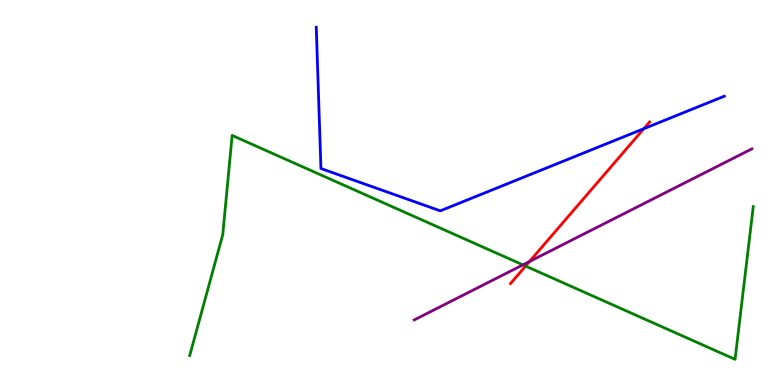[{'lines': ['blue', 'red'], 'intersections': [{'x': 8.31, 'y': 6.66}]}, {'lines': ['green', 'red'], 'intersections': [{'x': 6.78, 'y': 3.09}]}, {'lines': ['purple', 'red'], 'intersections': [{'x': 6.83, 'y': 3.21}]}, {'lines': ['blue', 'green'], 'intersections': []}, {'lines': ['blue', 'purple'], 'intersections': []}, {'lines': ['green', 'purple'], 'intersections': [{'x': 6.75, 'y': 3.12}]}]